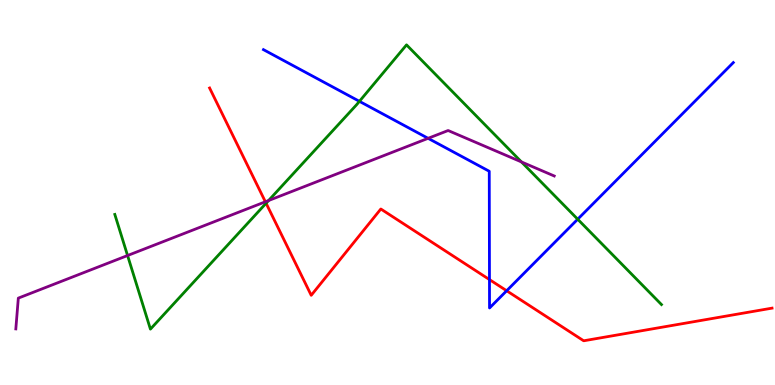[{'lines': ['blue', 'red'], 'intersections': [{'x': 6.32, 'y': 2.74}, {'x': 6.54, 'y': 2.45}]}, {'lines': ['green', 'red'], 'intersections': [{'x': 3.43, 'y': 4.72}]}, {'lines': ['purple', 'red'], 'intersections': [{'x': 3.42, 'y': 4.76}]}, {'lines': ['blue', 'green'], 'intersections': [{'x': 4.64, 'y': 7.37}, {'x': 7.45, 'y': 4.31}]}, {'lines': ['blue', 'purple'], 'intersections': [{'x': 5.52, 'y': 6.41}]}, {'lines': ['green', 'purple'], 'intersections': [{'x': 1.65, 'y': 3.36}, {'x': 3.47, 'y': 4.79}, {'x': 6.73, 'y': 5.79}]}]